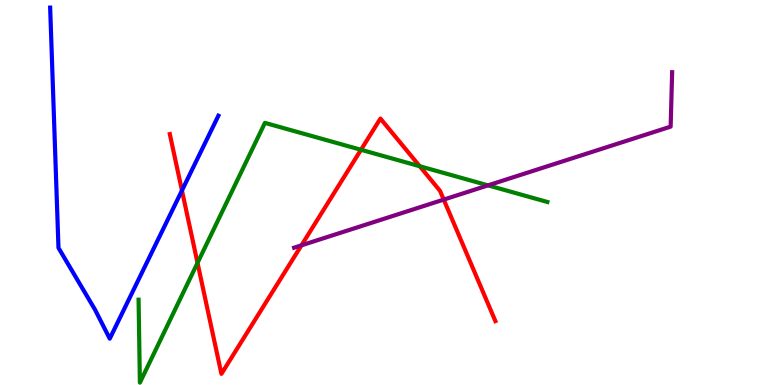[{'lines': ['blue', 'red'], 'intersections': [{'x': 2.35, 'y': 5.05}]}, {'lines': ['green', 'red'], 'intersections': [{'x': 2.55, 'y': 3.17}, {'x': 4.66, 'y': 6.11}, {'x': 5.42, 'y': 5.68}]}, {'lines': ['purple', 'red'], 'intersections': [{'x': 3.89, 'y': 3.63}, {'x': 5.73, 'y': 4.82}]}, {'lines': ['blue', 'green'], 'intersections': []}, {'lines': ['blue', 'purple'], 'intersections': []}, {'lines': ['green', 'purple'], 'intersections': [{'x': 6.3, 'y': 5.19}]}]